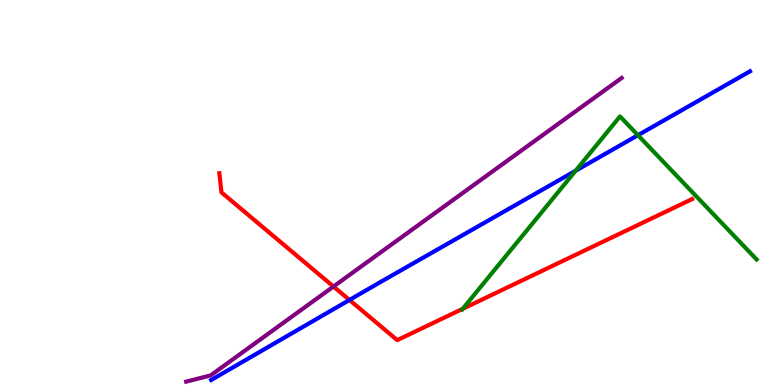[{'lines': ['blue', 'red'], 'intersections': [{'x': 4.51, 'y': 2.21}]}, {'lines': ['green', 'red'], 'intersections': [{'x': 5.97, 'y': 1.98}]}, {'lines': ['purple', 'red'], 'intersections': [{'x': 4.3, 'y': 2.56}]}, {'lines': ['blue', 'green'], 'intersections': [{'x': 7.43, 'y': 5.56}, {'x': 8.23, 'y': 6.49}]}, {'lines': ['blue', 'purple'], 'intersections': []}, {'lines': ['green', 'purple'], 'intersections': []}]